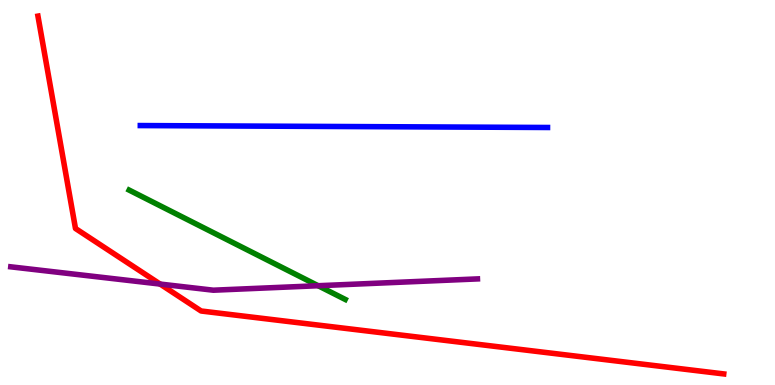[{'lines': ['blue', 'red'], 'intersections': []}, {'lines': ['green', 'red'], 'intersections': []}, {'lines': ['purple', 'red'], 'intersections': [{'x': 2.07, 'y': 2.62}]}, {'lines': ['blue', 'green'], 'intersections': []}, {'lines': ['blue', 'purple'], 'intersections': []}, {'lines': ['green', 'purple'], 'intersections': [{'x': 4.11, 'y': 2.58}]}]